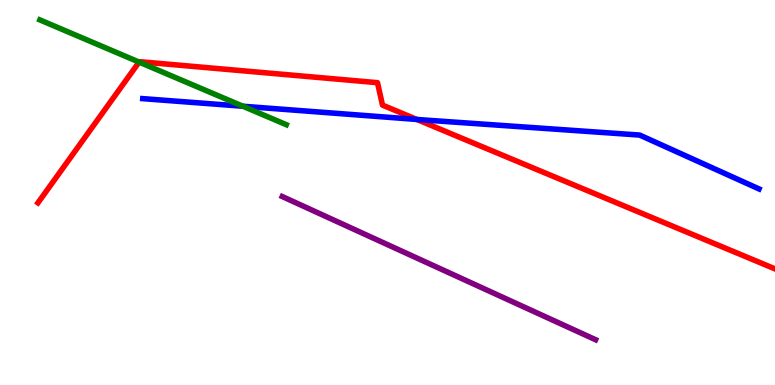[{'lines': ['blue', 'red'], 'intersections': [{'x': 5.38, 'y': 6.9}]}, {'lines': ['green', 'red'], 'intersections': [{'x': 1.79, 'y': 8.39}]}, {'lines': ['purple', 'red'], 'intersections': []}, {'lines': ['blue', 'green'], 'intersections': [{'x': 3.13, 'y': 7.24}]}, {'lines': ['blue', 'purple'], 'intersections': []}, {'lines': ['green', 'purple'], 'intersections': []}]